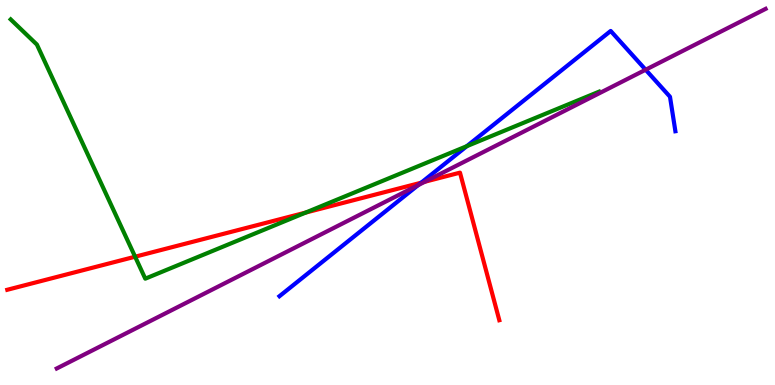[{'lines': ['blue', 'red'], 'intersections': [{'x': 5.44, 'y': 5.25}]}, {'lines': ['green', 'red'], 'intersections': [{'x': 1.74, 'y': 3.33}, {'x': 3.94, 'y': 4.48}]}, {'lines': ['purple', 'red'], 'intersections': [{'x': 5.48, 'y': 5.28}]}, {'lines': ['blue', 'green'], 'intersections': [{'x': 6.02, 'y': 6.2}]}, {'lines': ['blue', 'purple'], 'intersections': [{'x': 5.4, 'y': 5.19}, {'x': 8.33, 'y': 8.19}]}, {'lines': ['green', 'purple'], 'intersections': []}]